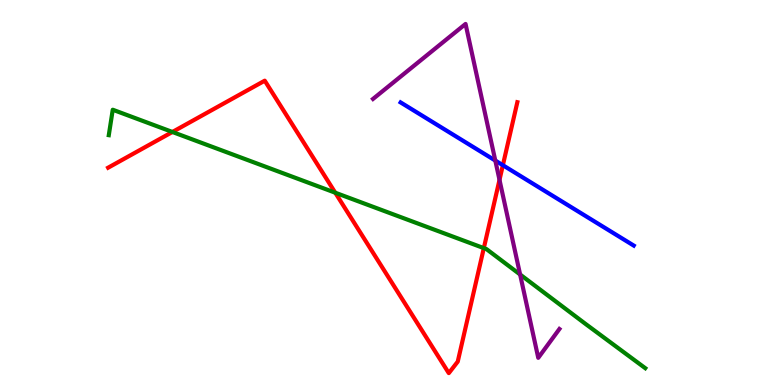[{'lines': ['blue', 'red'], 'intersections': [{'x': 6.49, 'y': 5.71}]}, {'lines': ['green', 'red'], 'intersections': [{'x': 2.22, 'y': 6.57}, {'x': 4.33, 'y': 4.99}, {'x': 6.24, 'y': 3.56}]}, {'lines': ['purple', 'red'], 'intersections': [{'x': 6.45, 'y': 5.33}]}, {'lines': ['blue', 'green'], 'intersections': []}, {'lines': ['blue', 'purple'], 'intersections': [{'x': 6.39, 'y': 5.83}]}, {'lines': ['green', 'purple'], 'intersections': [{'x': 6.71, 'y': 2.87}]}]